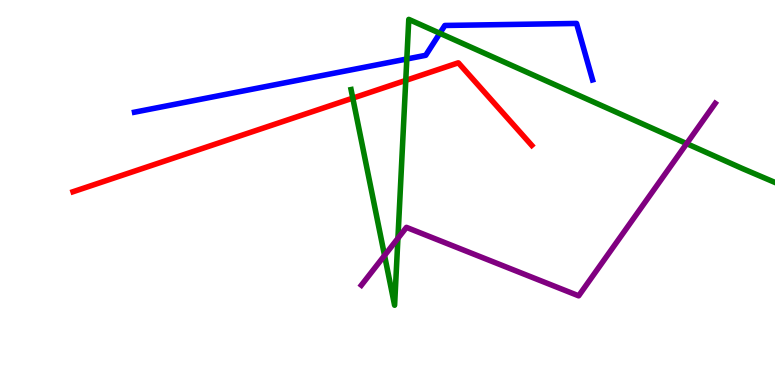[{'lines': ['blue', 'red'], 'intersections': []}, {'lines': ['green', 'red'], 'intersections': [{'x': 4.55, 'y': 7.45}, {'x': 5.24, 'y': 7.91}]}, {'lines': ['purple', 'red'], 'intersections': []}, {'lines': ['blue', 'green'], 'intersections': [{'x': 5.25, 'y': 8.47}, {'x': 5.68, 'y': 9.14}]}, {'lines': ['blue', 'purple'], 'intersections': []}, {'lines': ['green', 'purple'], 'intersections': [{'x': 4.96, 'y': 3.36}, {'x': 5.13, 'y': 3.81}, {'x': 8.86, 'y': 6.27}]}]